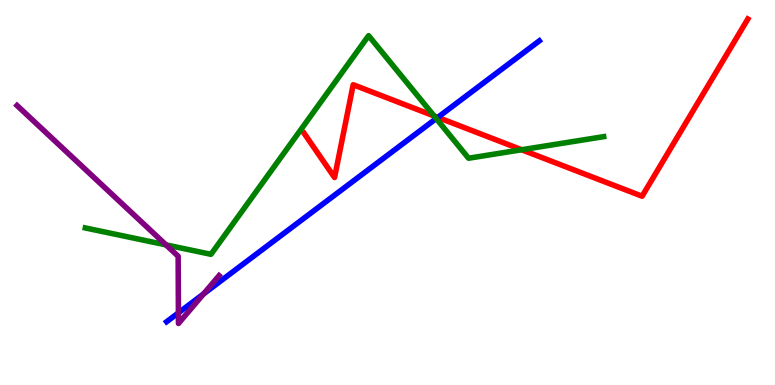[{'lines': ['blue', 'red'], 'intersections': [{'x': 5.65, 'y': 6.95}]}, {'lines': ['green', 'red'], 'intersections': [{'x': 5.6, 'y': 6.99}, {'x': 6.73, 'y': 6.11}]}, {'lines': ['purple', 'red'], 'intersections': []}, {'lines': ['blue', 'green'], 'intersections': [{'x': 5.63, 'y': 6.92}]}, {'lines': ['blue', 'purple'], 'intersections': [{'x': 2.3, 'y': 1.87}, {'x': 2.63, 'y': 2.37}]}, {'lines': ['green', 'purple'], 'intersections': [{'x': 2.14, 'y': 3.64}]}]